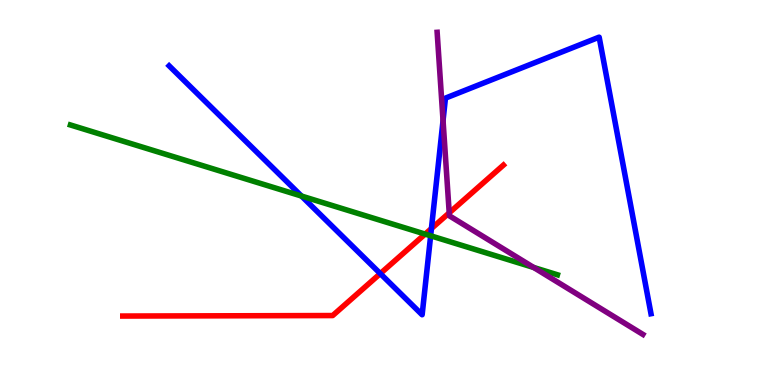[{'lines': ['blue', 'red'], 'intersections': [{'x': 4.91, 'y': 2.89}, {'x': 5.57, 'y': 4.06}]}, {'lines': ['green', 'red'], 'intersections': [{'x': 5.49, 'y': 3.92}]}, {'lines': ['purple', 'red'], 'intersections': [{'x': 5.8, 'y': 4.47}]}, {'lines': ['blue', 'green'], 'intersections': [{'x': 3.89, 'y': 4.91}, {'x': 5.56, 'y': 3.88}]}, {'lines': ['blue', 'purple'], 'intersections': [{'x': 5.72, 'y': 6.87}]}, {'lines': ['green', 'purple'], 'intersections': [{'x': 6.89, 'y': 3.05}]}]